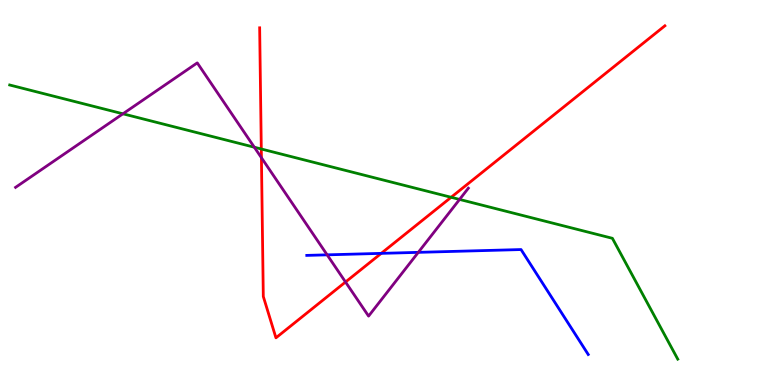[{'lines': ['blue', 'red'], 'intersections': [{'x': 4.92, 'y': 3.42}]}, {'lines': ['green', 'red'], 'intersections': [{'x': 3.37, 'y': 6.13}, {'x': 5.82, 'y': 4.88}]}, {'lines': ['purple', 'red'], 'intersections': [{'x': 3.37, 'y': 5.9}, {'x': 4.46, 'y': 2.68}]}, {'lines': ['blue', 'green'], 'intersections': []}, {'lines': ['blue', 'purple'], 'intersections': [{'x': 4.22, 'y': 3.38}, {'x': 5.4, 'y': 3.45}]}, {'lines': ['green', 'purple'], 'intersections': [{'x': 1.59, 'y': 7.04}, {'x': 3.28, 'y': 6.18}, {'x': 5.93, 'y': 4.82}]}]